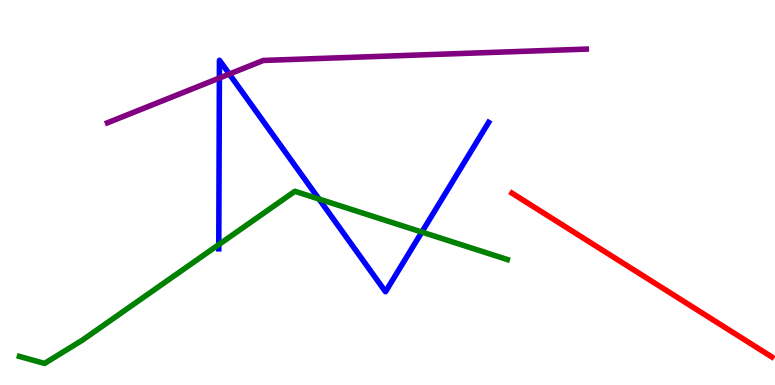[{'lines': ['blue', 'red'], 'intersections': []}, {'lines': ['green', 'red'], 'intersections': []}, {'lines': ['purple', 'red'], 'intersections': []}, {'lines': ['blue', 'green'], 'intersections': [{'x': 2.82, 'y': 3.65}, {'x': 4.12, 'y': 4.83}, {'x': 5.44, 'y': 3.97}]}, {'lines': ['blue', 'purple'], 'intersections': [{'x': 2.83, 'y': 7.97}, {'x': 2.96, 'y': 8.08}]}, {'lines': ['green', 'purple'], 'intersections': []}]